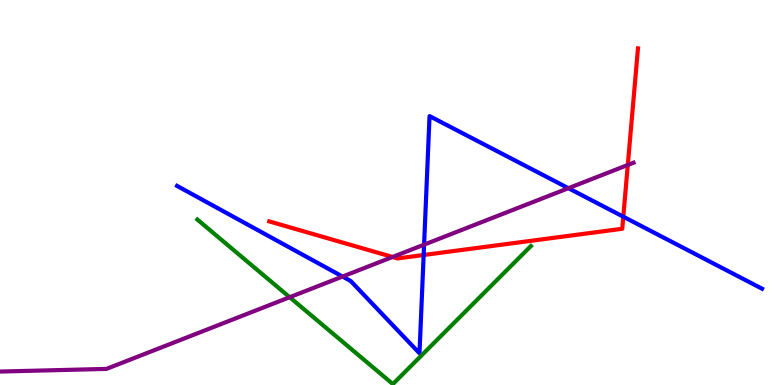[{'lines': ['blue', 'red'], 'intersections': [{'x': 5.47, 'y': 3.38}, {'x': 8.04, 'y': 4.37}]}, {'lines': ['green', 'red'], 'intersections': []}, {'lines': ['purple', 'red'], 'intersections': [{'x': 5.07, 'y': 3.33}, {'x': 8.1, 'y': 5.72}]}, {'lines': ['blue', 'green'], 'intersections': []}, {'lines': ['blue', 'purple'], 'intersections': [{'x': 4.42, 'y': 2.82}, {'x': 5.47, 'y': 3.65}, {'x': 7.33, 'y': 5.11}]}, {'lines': ['green', 'purple'], 'intersections': [{'x': 3.74, 'y': 2.28}]}]